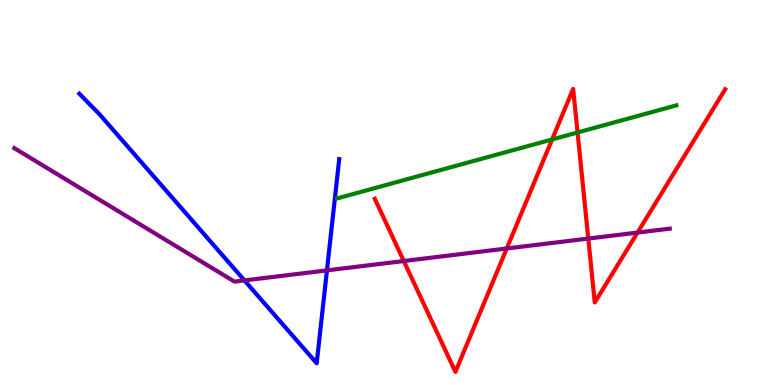[{'lines': ['blue', 'red'], 'intersections': []}, {'lines': ['green', 'red'], 'intersections': [{'x': 7.12, 'y': 6.38}, {'x': 7.45, 'y': 6.56}]}, {'lines': ['purple', 'red'], 'intersections': [{'x': 5.21, 'y': 3.22}, {'x': 6.54, 'y': 3.55}, {'x': 7.59, 'y': 3.8}, {'x': 8.23, 'y': 3.96}]}, {'lines': ['blue', 'green'], 'intersections': []}, {'lines': ['blue', 'purple'], 'intersections': [{'x': 3.15, 'y': 2.72}, {'x': 4.22, 'y': 2.98}]}, {'lines': ['green', 'purple'], 'intersections': []}]